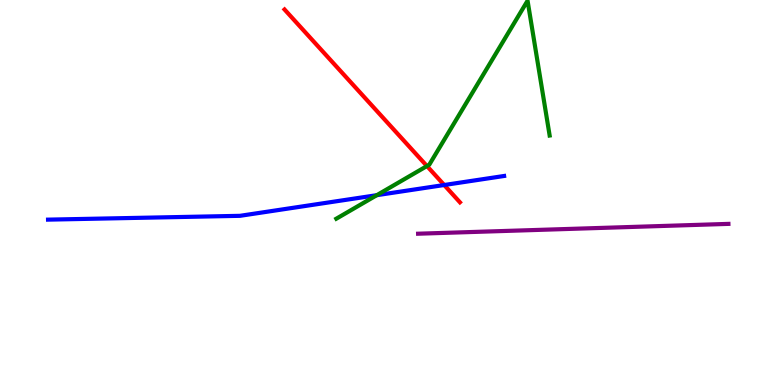[{'lines': ['blue', 'red'], 'intersections': [{'x': 5.73, 'y': 5.19}]}, {'lines': ['green', 'red'], 'intersections': [{'x': 5.51, 'y': 5.69}]}, {'lines': ['purple', 'red'], 'intersections': []}, {'lines': ['blue', 'green'], 'intersections': [{'x': 4.86, 'y': 4.93}]}, {'lines': ['blue', 'purple'], 'intersections': []}, {'lines': ['green', 'purple'], 'intersections': []}]